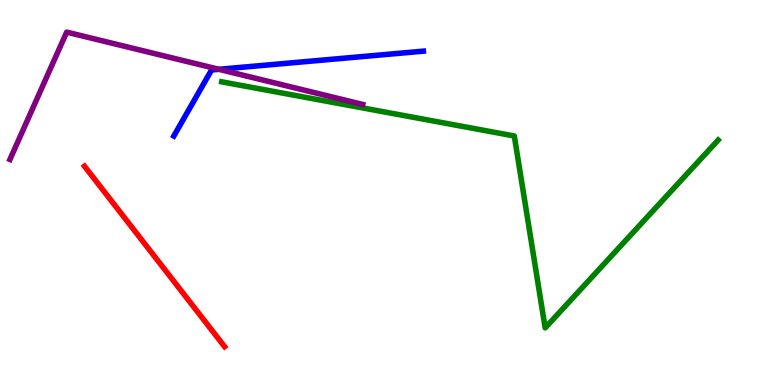[{'lines': ['blue', 'red'], 'intersections': []}, {'lines': ['green', 'red'], 'intersections': []}, {'lines': ['purple', 'red'], 'intersections': []}, {'lines': ['blue', 'green'], 'intersections': []}, {'lines': ['blue', 'purple'], 'intersections': [{'x': 2.82, 'y': 8.2}]}, {'lines': ['green', 'purple'], 'intersections': []}]